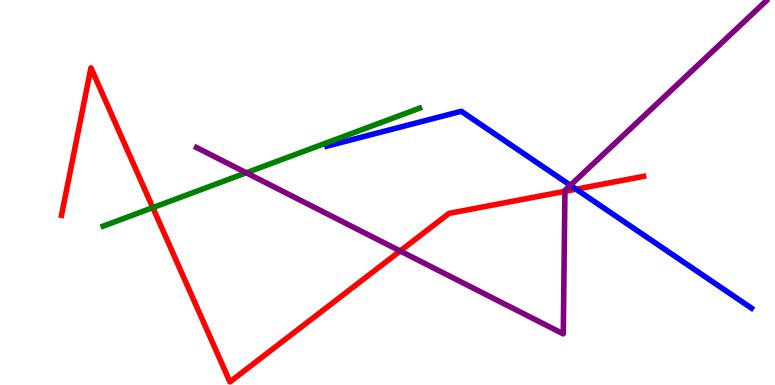[{'lines': ['blue', 'red'], 'intersections': [{'x': 7.43, 'y': 5.09}]}, {'lines': ['green', 'red'], 'intersections': [{'x': 1.97, 'y': 4.61}]}, {'lines': ['purple', 'red'], 'intersections': [{'x': 5.16, 'y': 3.48}, {'x': 7.29, 'y': 5.03}]}, {'lines': ['blue', 'green'], 'intersections': []}, {'lines': ['blue', 'purple'], 'intersections': [{'x': 7.36, 'y': 5.19}]}, {'lines': ['green', 'purple'], 'intersections': [{'x': 3.18, 'y': 5.51}]}]